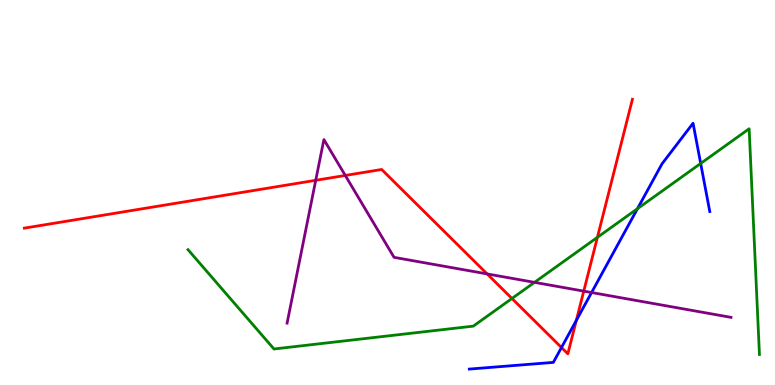[{'lines': ['blue', 'red'], 'intersections': [{'x': 7.24, 'y': 0.973}, {'x': 7.44, 'y': 1.68}]}, {'lines': ['green', 'red'], 'intersections': [{'x': 6.61, 'y': 2.25}, {'x': 7.71, 'y': 3.83}]}, {'lines': ['purple', 'red'], 'intersections': [{'x': 4.07, 'y': 5.32}, {'x': 4.46, 'y': 5.44}, {'x': 6.29, 'y': 2.89}, {'x': 7.53, 'y': 2.44}]}, {'lines': ['blue', 'green'], 'intersections': [{'x': 8.23, 'y': 4.58}, {'x': 9.04, 'y': 5.75}]}, {'lines': ['blue', 'purple'], 'intersections': [{'x': 7.63, 'y': 2.4}]}, {'lines': ['green', 'purple'], 'intersections': [{'x': 6.9, 'y': 2.67}]}]